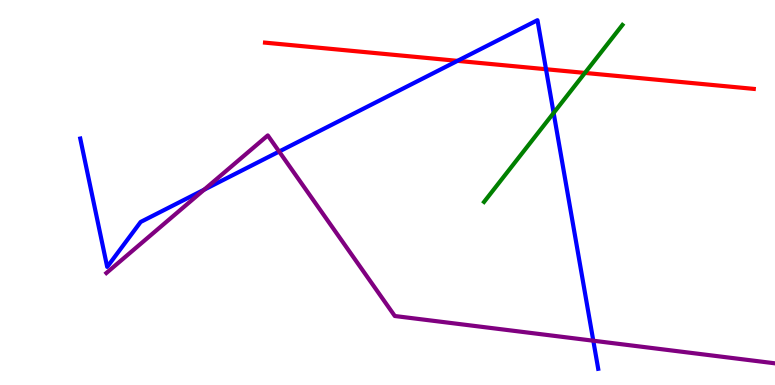[{'lines': ['blue', 'red'], 'intersections': [{'x': 5.9, 'y': 8.42}, {'x': 7.05, 'y': 8.2}]}, {'lines': ['green', 'red'], 'intersections': [{'x': 7.55, 'y': 8.11}]}, {'lines': ['purple', 'red'], 'intersections': []}, {'lines': ['blue', 'green'], 'intersections': [{'x': 7.14, 'y': 7.07}]}, {'lines': ['blue', 'purple'], 'intersections': [{'x': 2.63, 'y': 5.07}, {'x': 3.6, 'y': 6.06}, {'x': 7.66, 'y': 1.15}]}, {'lines': ['green', 'purple'], 'intersections': []}]